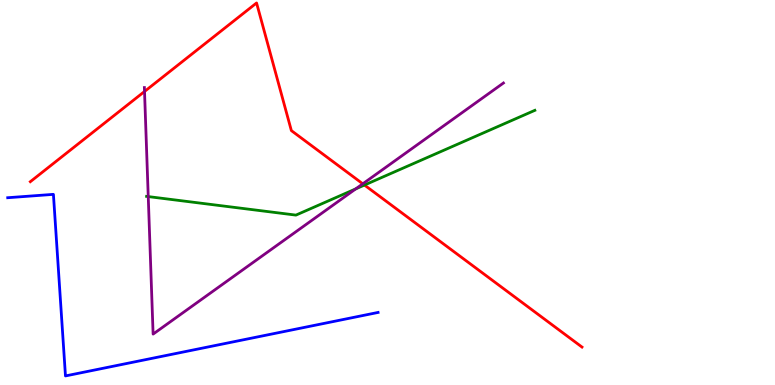[{'lines': ['blue', 'red'], 'intersections': []}, {'lines': ['green', 'red'], 'intersections': [{'x': 4.7, 'y': 5.19}]}, {'lines': ['purple', 'red'], 'intersections': [{'x': 1.86, 'y': 7.62}, {'x': 4.68, 'y': 5.23}]}, {'lines': ['blue', 'green'], 'intersections': []}, {'lines': ['blue', 'purple'], 'intersections': []}, {'lines': ['green', 'purple'], 'intersections': [{'x': 1.91, 'y': 4.89}, {'x': 4.59, 'y': 5.09}]}]